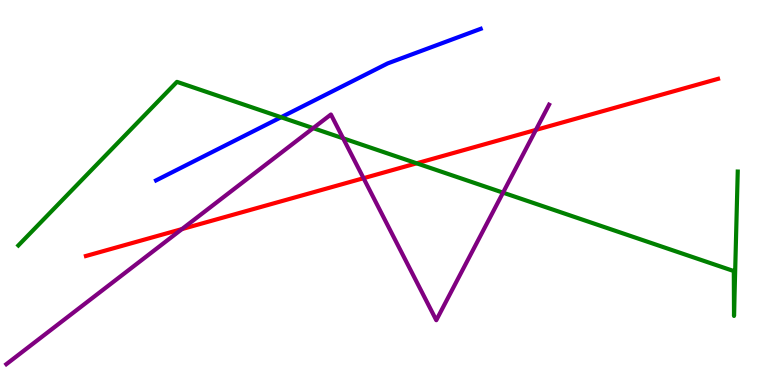[{'lines': ['blue', 'red'], 'intersections': []}, {'lines': ['green', 'red'], 'intersections': [{'x': 5.38, 'y': 5.76}]}, {'lines': ['purple', 'red'], 'intersections': [{'x': 2.35, 'y': 4.05}, {'x': 4.69, 'y': 5.37}, {'x': 6.91, 'y': 6.63}]}, {'lines': ['blue', 'green'], 'intersections': [{'x': 3.63, 'y': 6.95}]}, {'lines': ['blue', 'purple'], 'intersections': []}, {'lines': ['green', 'purple'], 'intersections': [{'x': 4.04, 'y': 6.67}, {'x': 4.43, 'y': 6.41}, {'x': 6.49, 'y': 5.0}]}]